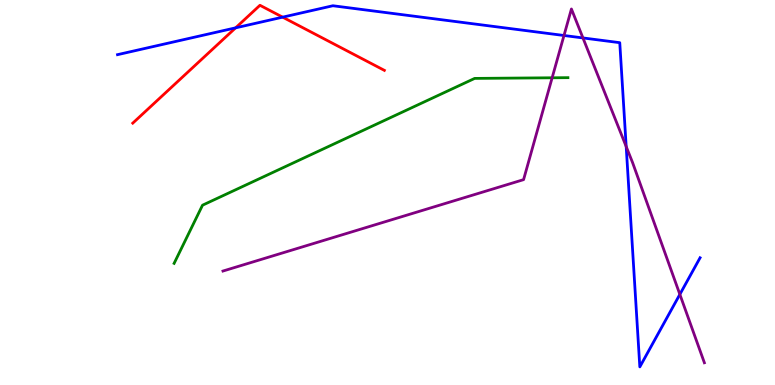[{'lines': ['blue', 'red'], 'intersections': [{'x': 3.04, 'y': 9.28}, {'x': 3.65, 'y': 9.55}]}, {'lines': ['green', 'red'], 'intersections': []}, {'lines': ['purple', 'red'], 'intersections': []}, {'lines': ['blue', 'green'], 'intersections': []}, {'lines': ['blue', 'purple'], 'intersections': [{'x': 7.28, 'y': 9.08}, {'x': 7.52, 'y': 9.01}, {'x': 8.08, 'y': 6.19}, {'x': 8.77, 'y': 2.35}]}, {'lines': ['green', 'purple'], 'intersections': [{'x': 7.12, 'y': 7.98}]}]